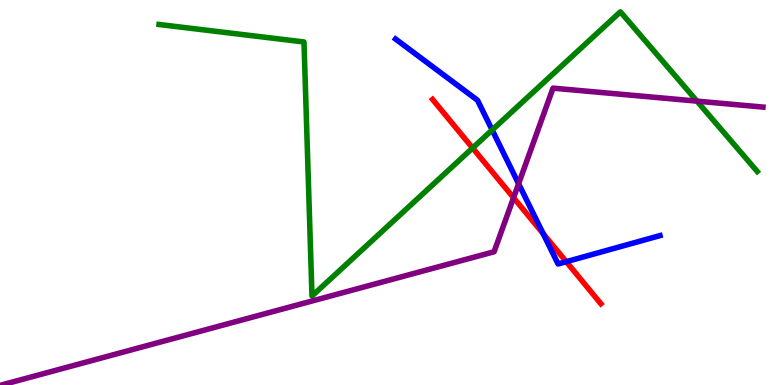[{'lines': ['blue', 'red'], 'intersections': [{'x': 7.01, 'y': 3.93}, {'x': 7.31, 'y': 3.2}]}, {'lines': ['green', 'red'], 'intersections': [{'x': 6.1, 'y': 6.16}]}, {'lines': ['purple', 'red'], 'intersections': [{'x': 6.63, 'y': 4.86}]}, {'lines': ['blue', 'green'], 'intersections': [{'x': 6.35, 'y': 6.62}]}, {'lines': ['blue', 'purple'], 'intersections': [{'x': 6.69, 'y': 5.23}]}, {'lines': ['green', 'purple'], 'intersections': [{'x': 8.99, 'y': 7.37}]}]